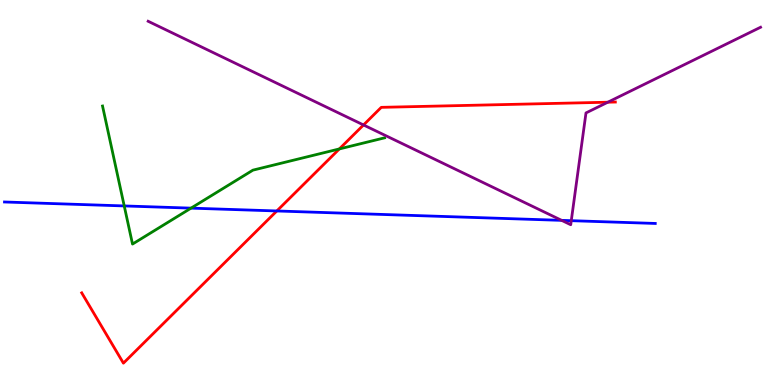[{'lines': ['blue', 'red'], 'intersections': [{'x': 3.57, 'y': 4.52}]}, {'lines': ['green', 'red'], 'intersections': [{'x': 4.38, 'y': 6.13}]}, {'lines': ['purple', 'red'], 'intersections': [{'x': 4.69, 'y': 6.75}, {'x': 7.84, 'y': 7.35}]}, {'lines': ['blue', 'green'], 'intersections': [{'x': 1.6, 'y': 4.65}, {'x': 2.47, 'y': 4.59}]}, {'lines': ['blue', 'purple'], 'intersections': [{'x': 7.25, 'y': 4.28}, {'x': 7.37, 'y': 4.27}]}, {'lines': ['green', 'purple'], 'intersections': []}]